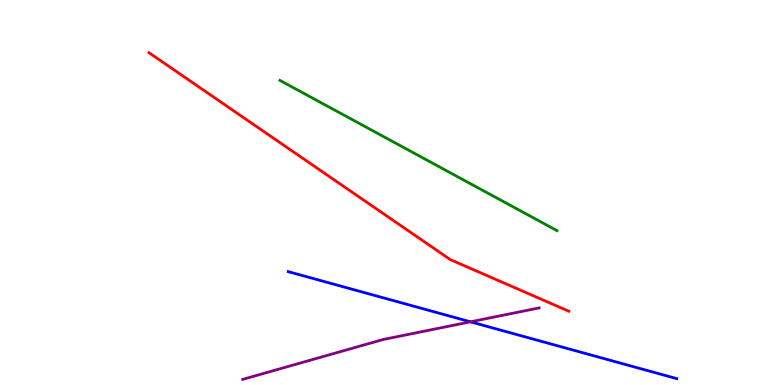[{'lines': ['blue', 'red'], 'intersections': []}, {'lines': ['green', 'red'], 'intersections': []}, {'lines': ['purple', 'red'], 'intersections': []}, {'lines': ['blue', 'green'], 'intersections': []}, {'lines': ['blue', 'purple'], 'intersections': [{'x': 6.07, 'y': 1.64}]}, {'lines': ['green', 'purple'], 'intersections': []}]